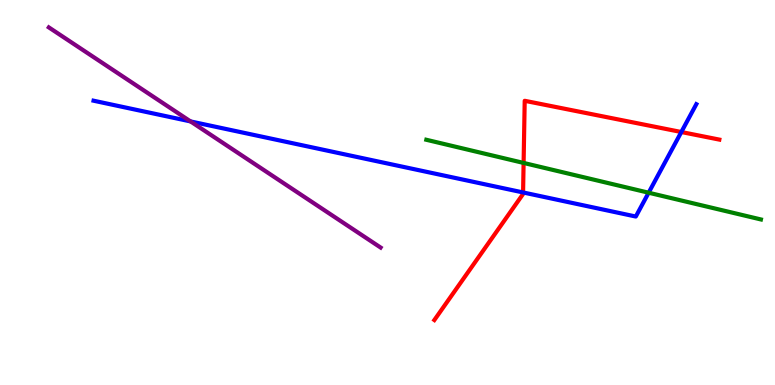[{'lines': ['blue', 'red'], 'intersections': [{'x': 6.75, 'y': 5.0}, {'x': 8.79, 'y': 6.57}]}, {'lines': ['green', 'red'], 'intersections': [{'x': 6.76, 'y': 5.77}]}, {'lines': ['purple', 'red'], 'intersections': []}, {'lines': ['blue', 'green'], 'intersections': [{'x': 8.37, 'y': 4.99}]}, {'lines': ['blue', 'purple'], 'intersections': [{'x': 2.46, 'y': 6.85}]}, {'lines': ['green', 'purple'], 'intersections': []}]